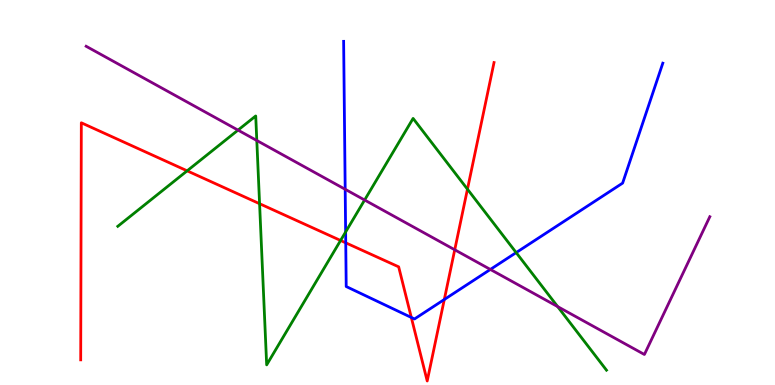[{'lines': ['blue', 'red'], 'intersections': [{'x': 4.46, 'y': 3.69}, {'x': 5.31, 'y': 1.75}, {'x': 5.73, 'y': 2.22}]}, {'lines': ['green', 'red'], 'intersections': [{'x': 2.41, 'y': 5.56}, {'x': 3.35, 'y': 4.71}, {'x': 4.39, 'y': 3.75}, {'x': 6.03, 'y': 5.09}]}, {'lines': ['purple', 'red'], 'intersections': [{'x': 5.87, 'y': 3.51}]}, {'lines': ['blue', 'green'], 'intersections': [{'x': 4.46, 'y': 3.97}, {'x': 6.66, 'y': 3.44}]}, {'lines': ['blue', 'purple'], 'intersections': [{'x': 4.45, 'y': 5.08}, {'x': 6.33, 'y': 3.0}]}, {'lines': ['green', 'purple'], 'intersections': [{'x': 3.07, 'y': 6.62}, {'x': 3.31, 'y': 6.35}, {'x': 4.7, 'y': 4.8}, {'x': 7.2, 'y': 2.04}]}]